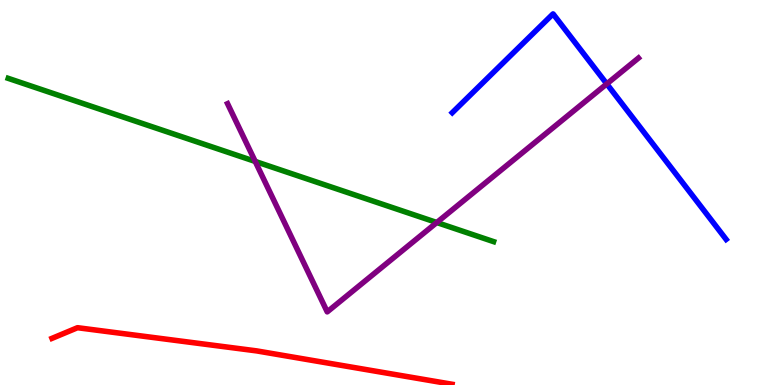[{'lines': ['blue', 'red'], 'intersections': []}, {'lines': ['green', 'red'], 'intersections': []}, {'lines': ['purple', 'red'], 'intersections': []}, {'lines': ['blue', 'green'], 'intersections': []}, {'lines': ['blue', 'purple'], 'intersections': [{'x': 7.83, 'y': 7.82}]}, {'lines': ['green', 'purple'], 'intersections': [{'x': 3.29, 'y': 5.81}, {'x': 5.64, 'y': 4.22}]}]